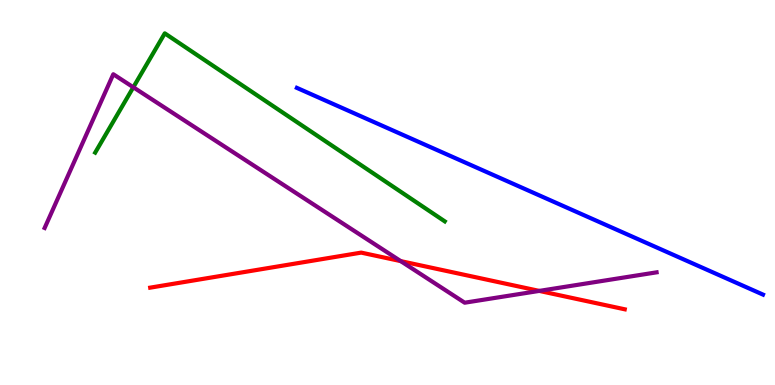[{'lines': ['blue', 'red'], 'intersections': []}, {'lines': ['green', 'red'], 'intersections': []}, {'lines': ['purple', 'red'], 'intersections': [{'x': 5.17, 'y': 3.22}, {'x': 6.96, 'y': 2.44}]}, {'lines': ['blue', 'green'], 'intersections': []}, {'lines': ['blue', 'purple'], 'intersections': []}, {'lines': ['green', 'purple'], 'intersections': [{'x': 1.72, 'y': 7.73}]}]